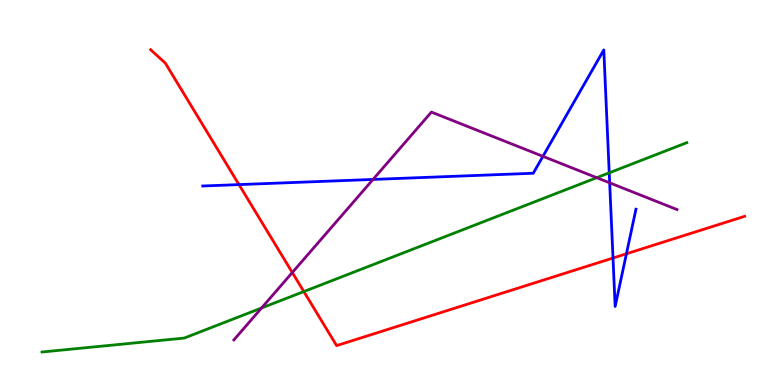[{'lines': ['blue', 'red'], 'intersections': [{'x': 3.08, 'y': 5.21}, {'x': 7.91, 'y': 3.3}, {'x': 8.08, 'y': 3.41}]}, {'lines': ['green', 'red'], 'intersections': [{'x': 3.92, 'y': 2.43}]}, {'lines': ['purple', 'red'], 'intersections': [{'x': 3.77, 'y': 2.92}]}, {'lines': ['blue', 'green'], 'intersections': [{'x': 7.86, 'y': 5.51}]}, {'lines': ['blue', 'purple'], 'intersections': [{'x': 4.81, 'y': 5.34}, {'x': 7.01, 'y': 5.94}, {'x': 7.87, 'y': 5.25}]}, {'lines': ['green', 'purple'], 'intersections': [{'x': 3.37, 'y': 2.0}, {'x': 7.7, 'y': 5.38}]}]